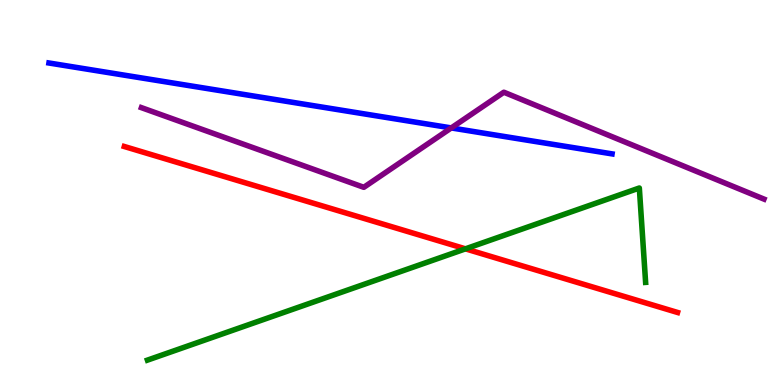[{'lines': ['blue', 'red'], 'intersections': []}, {'lines': ['green', 'red'], 'intersections': [{'x': 6.01, 'y': 3.54}]}, {'lines': ['purple', 'red'], 'intersections': []}, {'lines': ['blue', 'green'], 'intersections': []}, {'lines': ['blue', 'purple'], 'intersections': [{'x': 5.82, 'y': 6.68}]}, {'lines': ['green', 'purple'], 'intersections': []}]